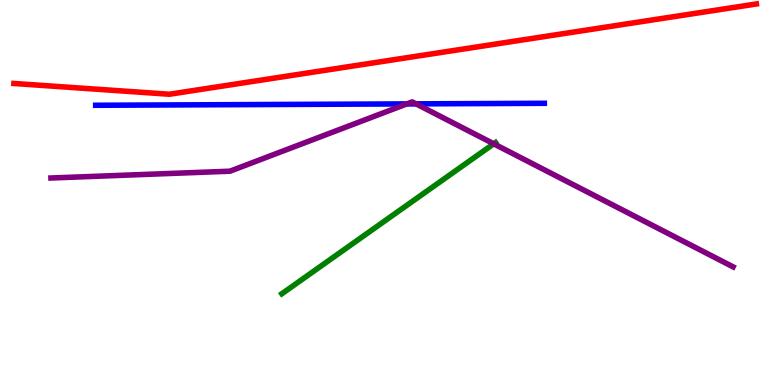[{'lines': ['blue', 'red'], 'intersections': []}, {'lines': ['green', 'red'], 'intersections': []}, {'lines': ['purple', 'red'], 'intersections': []}, {'lines': ['blue', 'green'], 'intersections': []}, {'lines': ['blue', 'purple'], 'intersections': [{'x': 5.25, 'y': 7.3}, {'x': 5.37, 'y': 7.3}]}, {'lines': ['green', 'purple'], 'intersections': [{'x': 6.37, 'y': 6.26}]}]